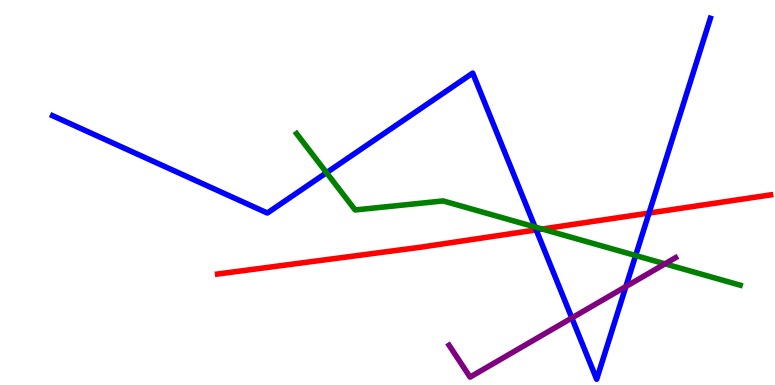[{'lines': ['blue', 'red'], 'intersections': [{'x': 6.92, 'y': 4.03}, {'x': 8.37, 'y': 4.47}]}, {'lines': ['green', 'red'], 'intersections': [{'x': 7.0, 'y': 4.05}]}, {'lines': ['purple', 'red'], 'intersections': []}, {'lines': ['blue', 'green'], 'intersections': [{'x': 4.21, 'y': 5.51}, {'x': 6.9, 'y': 4.1}, {'x': 8.2, 'y': 3.36}]}, {'lines': ['blue', 'purple'], 'intersections': [{'x': 7.38, 'y': 1.74}, {'x': 8.08, 'y': 2.56}]}, {'lines': ['green', 'purple'], 'intersections': [{'x': 8.58, 'y': 3.15}]}]